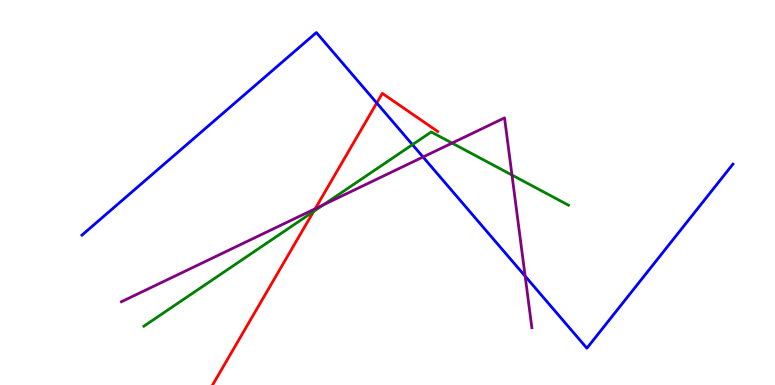[{'lines': ['blue', 'red'], 'intersections': [{'x': 4.86, 'y': 7.32}]}, {'lines': ['green', 'red'], 'intersections': [{'x': 4.05, 'y': 4.51}]}, {'lines': ['purple', 'red'], 'intersections': [{'x': 4.07, 'y': 4.58}]}, {'lines': ['blue', 'green'], 'intersections': [{'x': 5.32, 'y': 6.24}]}, {'lines': ['blue', 'purple'], 'intersections': [{'x': 5.46, 'y': 5.92}, {'x': 6.78, 'y': 2.83}]}, {'lines': ['green', 'purple'], 'intersections': [{'x': 4.17, 'y': 4.68}, {'x': 5.83, 'y': 6.28}, {'x': 6.61, 'y': 5.45}]}]